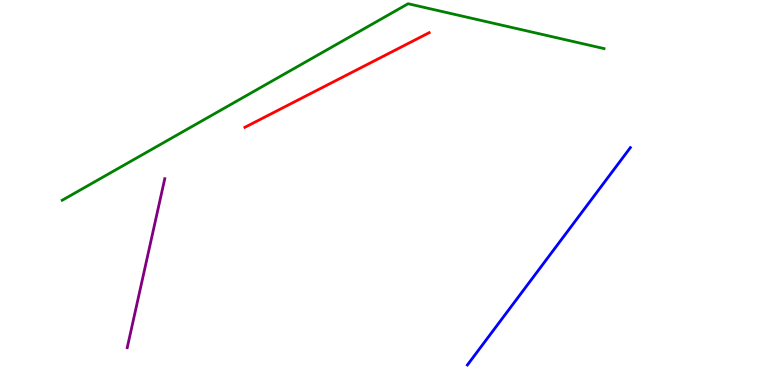[{'lines': ['blue', 'red'], 'intersections': []}, {'lines': ['green', 'red'], 'intersections': []}, {'lines': ['purple', 'red'], 'intersections': []}, {'lines': ['blue', 'green'], 'intersections': []}, {'lines': ['blue', 'purple'], 'intersections': []}, {'lines': ['green', 'purple'], 'intersections': []}]